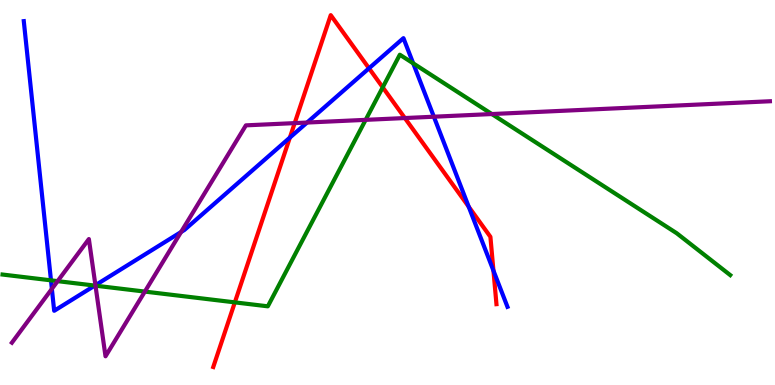[{'lines': ['blue', 'red'], 'intersections': [{'x': 3.74, 'y': 6.43}, {'x': 4.76, 'y': 8.23}, {'x': 6.05, 'y': 4.63}, {'x': 6.37, 'y': 2.97}]}, {'lines': ['green', 'red'], 'intersections': [{'x': 3.03, 'y': 2.15}, {'x': 4.94, 'y': 7.73}]}, {'lines': ['purple', 'red'], 'intersections': [{'x': 3.8, 'y': 6.8}, {'x': 5.22, 'y': 6.93}]}, {'lines': ['blue', 'green'], 'intersections': [{'x': 0.658, 'y': 2.72}, {'x': 1.22, 'y': 2.58}, {'x': 5.33, 'y': 8.35}]}, {'lines': ['blue', 'purple'], 'intersections': [{'x': 0.669, 'y': 2.5}, {'x': 1.23, 'y': 2.59}, {'x': 2.34, 'y': 3.97}, {'x': 3.96, 'y': 6.82}, {'x': 5.6, 'y': 6.97}]}, {'lines': ['green', 'purple'], 'intersections': [{'x': 0.743, 'y': 2.7}, {'x': 1.23, 'y': 2.58}, {'x': 1.87, 'y': 2.43}, {'x': 4.72, 'y': 6.89}, {'x': 6.35, 'y': 7.04}]}]